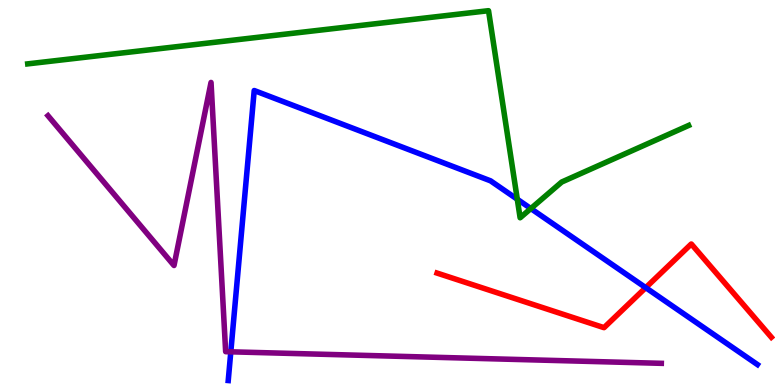[{'lines': ['blue', 'red'], 'intersections': [{'x': 8.33, 'y': 2.53}]}, {'lines': ['green', 'red'], 'intersections': []}, {'lines': ['purple', 'red'], 'intersections': []}, {'lines': ['blue', 'green'], 'intersections': [{'x': 6.67, 'y': 4.82}, {'x': 6.85, 'y': 4.58}]}, {'lines': ['blue', 'purple'], 'intersections': [{'x': 2.98, 'y': 0.862}]}, {'lines': ['green', 'purple'], 'intersections': []}]